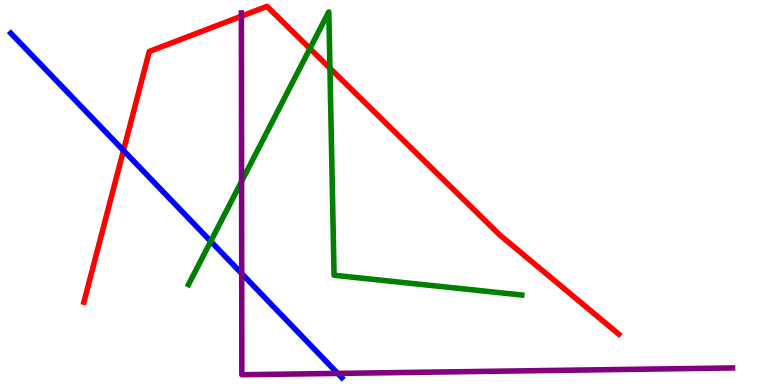[{'lines': ['blue', 'red'], 'intersections': [{'x': 1.59, 'y': 6.09}]}, {'lines': ['green', 'red'], 'intersections': [{'x': 4.0, 'y': 8.74}, {'x': 4.26, 'y': 8.23}]}, {'lines': ['purple', 'red'], 'intersections': [{'x': 3.11, 'y': 9.58}]}, {'lines': ['blue', 'green'], 'intersections': [{'x': 2.72, 'y': 3.73}]}, {'lines': ['blue', 'purple'], 'intersections': [{'x': 3.12, 'y': 2.9}, {'x': 4.36, 'y': 0.301}]}, {'lines': ['green', 'purple'], 'intersections': [{'x': 3.12, 'y': 5.29}]}]